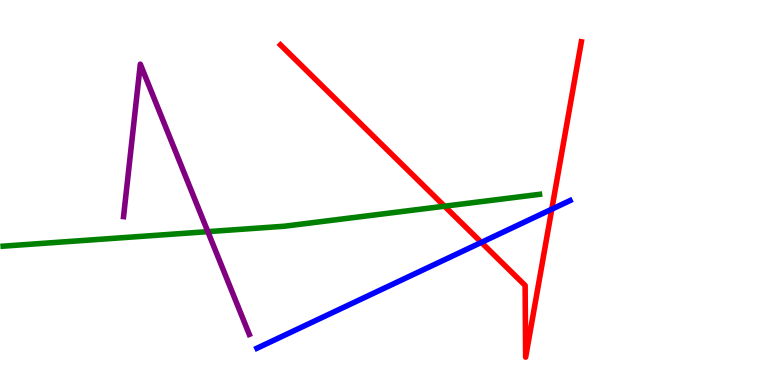[{'lines': ['blue', 'red'], 'intersections': [{'x': 6.21, 'y': 3.7}, {'x': 7.12, 'y': 4.57}]}, {'lines': ['green', 'red'], 'intersections': [{'x': 5.74, 'y': 4.64}]}, {'lines': ['purple', 'red'], 'intersections': []}, {'lines': ['blue', 'green'], 'intersections': []}, {'lines': ['blue', 'purple'], 'intersections': []}, {'lines': ['green', 'purple'], 'intersections': [{'x': 2.68, 'y': 3.98}]}]